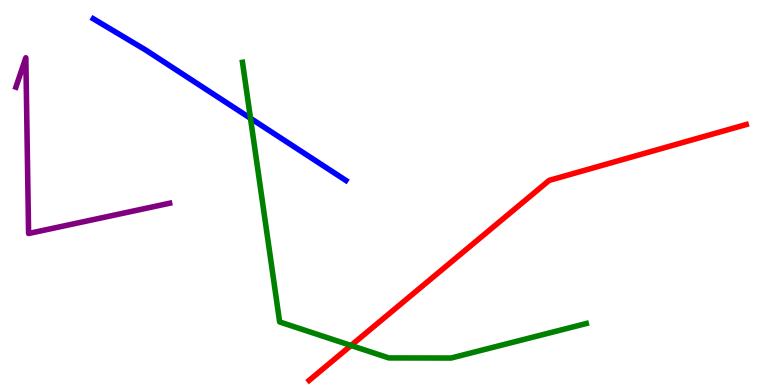[{'lines': ['blue', 'red'], 'intersections': []}, {'lines': ['green', 'red'], 'intersections': [{'x': 4.53, 'y': 1.03}]}, {'lines': ['purple', 'red'], 'intersections': []}, {'lines': ['blue', 'green'], 'intersections': [{'x': 3.23, 'y': 6.93}]}, {'lines': ['blue', 'purple'], 'intersections': []}, {'lines': ['green', 'purple'], 'intersections': []}]